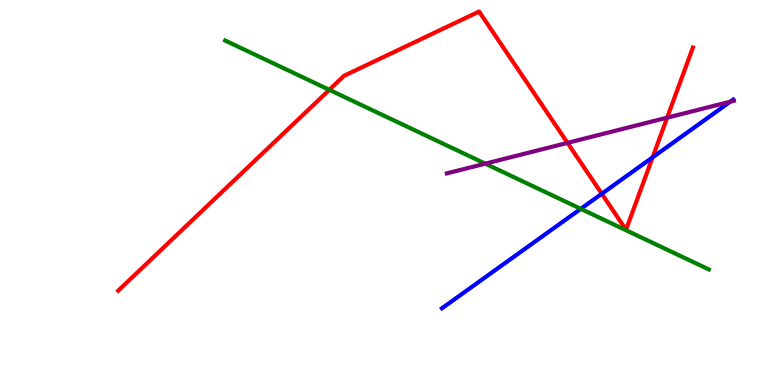[{'lines': ['blue', 'red'], 'intersections': [{'x': 7.76, 'y': 4.97}, {'x': 8.42, 'y': 5.91}]}, {'lines': ['green', 'red'], 'intersections': [{'x': 4.25, 'y': 7.67}]}, {'lines': ['purple', 'red'], 'intersections': [{'x': 7.32, 'y': 6.29}, {'x': 8.61, 'y': 6.94}]}, {'lines': ['blue', 'green'], 'intersections': [{'x': 7.49, 'y': 4.58}]}, {'lines': ['blue', 'purple'], 'intersections': [{'x': 9.42, 'y': 7.36}]}, {'lines': ['green', 'purple'], 'intersections': [{'x': 6.26, 'y': 5.75}]}]